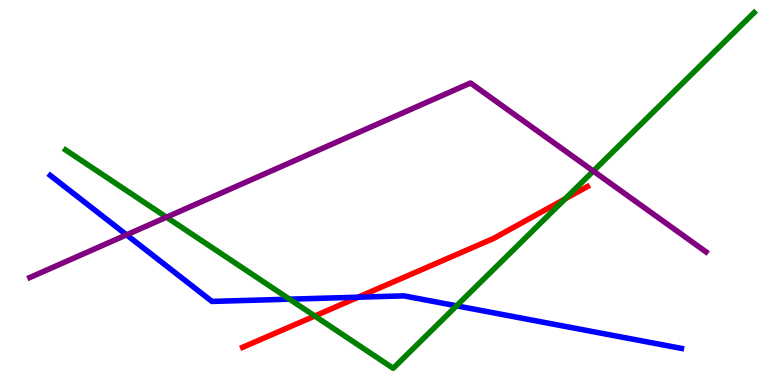[{'lines': ['blue', 'red'], 'intersections': [{'x': 4.62, 'y': 2.28}]}, {'lines': ['green', 'red'], 'intersections': [{'x': 4.06, 'y': 1.79}, {'x': 7.29, 'y': 4.83}]}, {'lines': ['purple', 'red'], 'intersections': []}, {'lines': ['blue', 'green'], 'intersections': [{'x': 3.74, 'y': 2.23}, {'x': 5.89, 'y': 2.06}]}, {'lines': ['blue', 'purple'], 'intersections': [{'x': 1.63, 'y': 3.9}]}, {'lines': ['green', 'purple'], 'intersections': [{'x': 2.15, 'y': 4.36}, {'x': 7.66, 'y': 5.56}]}]